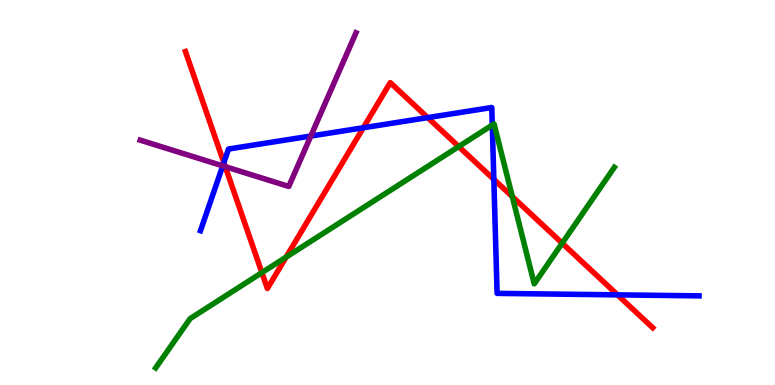[{'lines': ['blue', 'red'], 'intersections': [{'x': 2.89, 'y': 5.78}, {'x': 4.69, 'y': 6.68}, {'x': 5.52, 'y': 6.95}, {'x': 6.37, 'y': 5.34}, {'x': 7.97, 'y': 2.34}]}, {'lines': ['green', 'red'], 'intersections': [{'x': 3.38, 'y': 2.92}, {'x': 3.69, 'y': 3.32}, {'x': 5.92, 'y': 6.19}, {'x': 6.61, 'y': 4.89}, {'x': 7.25, 'y': 3.68}]}, {'lines': ['purple', 'red'], 'intersections': [{'x': 2.91, 'y': 5.67}]}, {'lines': ['blue', 'green'], 'intersections': [{'x': 6.35, 'y': 6.75}]}, {'lines': ['blue', 'purple'], 'intersections': [{'x': 2.87, 'y': 5.69}, {'x': 4.01, 'y': 6.47}]}, {'lines': ['green', 'purple'], 'intersections': []}]